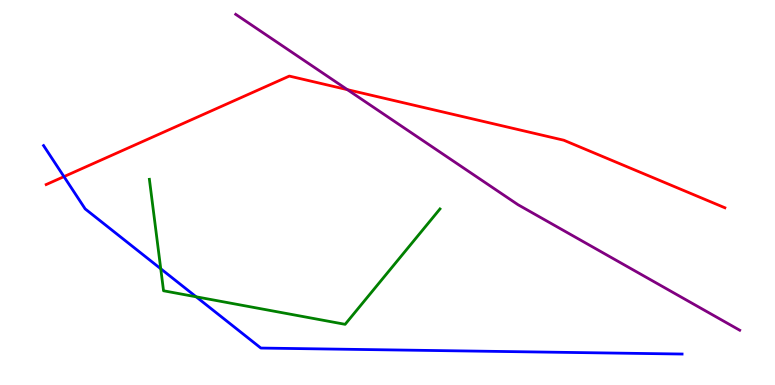[{'lines': ['blue', 'red'], 'intersections': [{'x': 0.825, 'y': 5.41}]}, {'lines': ['green', 'red'], 'intersections': []}, {'lines': ['purple', 'red'], 'intersections': [{'x': 4.48, 'y': 7.67}]}, {'lines': ['blue', 'green'], 'intersections': [{'x': 2.07, 'y': 3.02}, {'x': 2.53, 'y': 2.29}]}, {'lines': ['blue', 'purple'], 'intersections': []}, {'lines': ['green', 'purple'], 'intersections': []}]